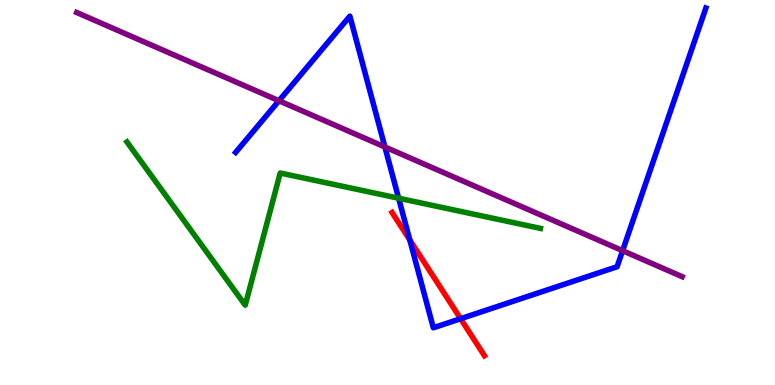[{'lines': ['blue', 'red'], 'intersections': [{'x': 5.29, 'y': 3.77}, {'x': 5.94, 'y': 1.72}]}, {'lines': ['green', 'red'], 'intersections': []}, {'lines': ['purple', 'red'], 'intersections': []}, {'lines': ['blue', 'green'], 'intersections': [{'x': 5.14, 'y': 4.85}]}, {'lines': ['blue', 'purple'], 'intersections': [{'x': 3.6, 'y': 7.38}, {'x': 4.97, 'y': 6.18}, {'x': 8.03, 'y': 3.49}]}, {'lines': ['green', 'purple'], 'intersections': []}]